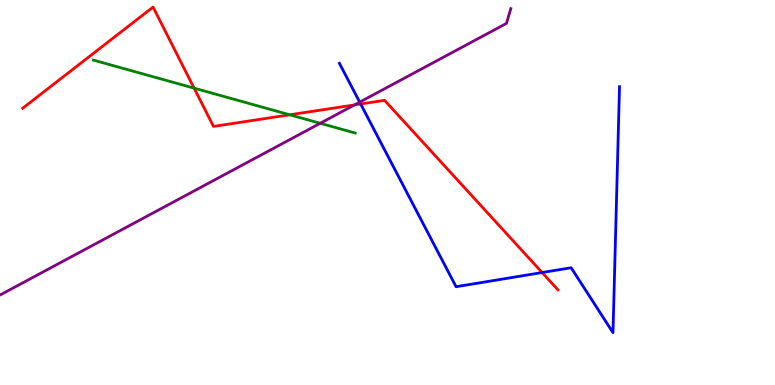[{'lines': ['blue', 'red'], 'intersections': [{'x': 4.65, 'y': 7.3}, {'x': 7.0, 'y': 2.92}]}, {'lines': ['green', 'red'], 'intersections': [{'x': 2.5, 'y': 7.71}, {'x': 3.74, 'y': 7.02}]}, {'lines': ['purple', 'red'], 'intersections': [{'x': 4.57, 'y': 7.27}]}, {'lines': ['blue', 'green'], 'intersections': []}, {'lines': ['blue', 'purple'], 'intersections': [{'x': 4.64, 'y': 7.35}]}, {'lines': ['green', 'purple'], 'intersections': [{'x': 4.13, 'y': 6.8}]}]